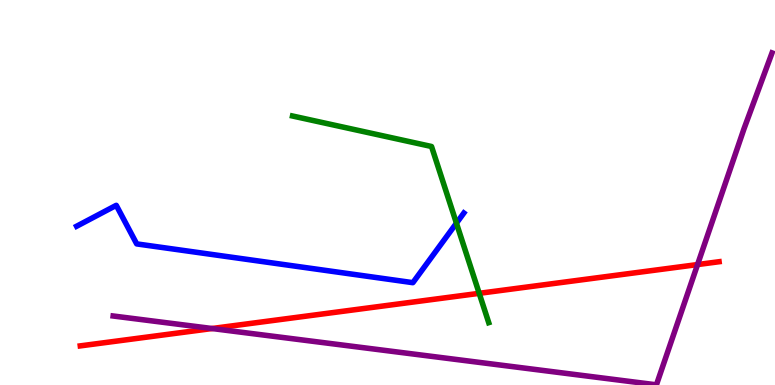[{'lines': ['blue', 'red'], 'intersections': []}, {'lines': ['green', 'red'], 'intersections': [{'x': 6.18, 'y': 2.38}]}, {'lines': ['purple', 'red'], 'intersections': [{'x': 2.74, 'y': 1.47}, {'x': 9.0, 'y': 3.13}]}, {'lines': ['blue', 'green'], 'intersections': [{'x': 5.89, 'y': 4.2}]}, {'lines': ['blue', 'purple'], 'intersections': []}, {'lines': ['green', 'purple'], 'intersections': []}]